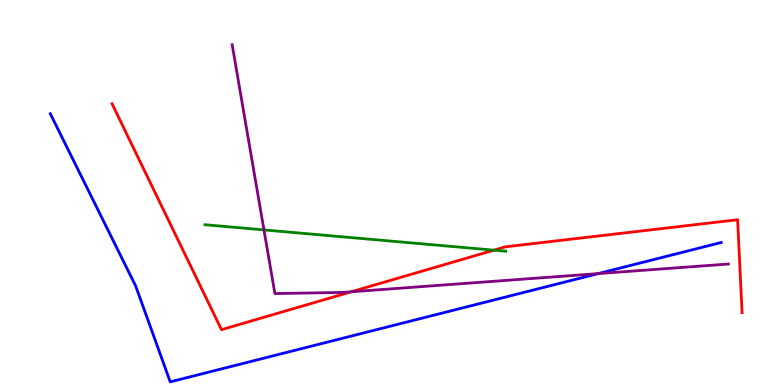[{'lines': ['blue', 'red'], 'intersections': []}, {'lines': ['green', 'red'], 'intersections': [{'x': 6.37, 'y': 3.5}]}, {'lines': ['purple', 'red'], 'intersections': [{'x': 4.53, 'y': 2.42}]}, {'lines': ['blue', 'green'], 'intersections': []}, {'lines': ['blue', 'purple'], 'intersections': [{'x': 7.72, 'y': 2.89}]}, {'lines': ['green', 'purple'], 'intersections': [{'x': 3.41, 'y': 4.03}]}]